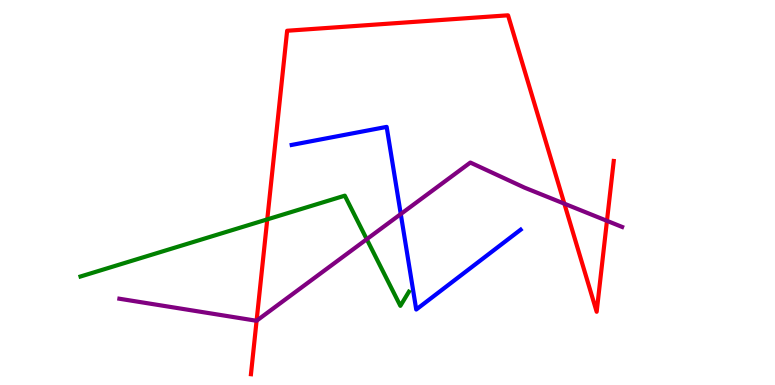[{'lines': ['blue', 'red'], 'intersections': []}, {'lines': ['green', 'red'], 'intersections': [{'x': 3.45, 'y': 4.3}]}, {'lines': ['purple', 'red'], 'intersections': [{'x': 3.31, 'y': 1.67}, {'x': 7.28, 'y': 4.71}, {'x': 7.83, 'y': 4.26}]}, {'lines': ['blue', 'green'], 'intersections': []}, {'lines': ['blue', 'purple'], 'intersections': [{'x': 5.17, 'y': 4.44}]}, {'lines': ['green', 'purple'], 'intersections': [{'x': 4.73, 'y': 3.79}]}]